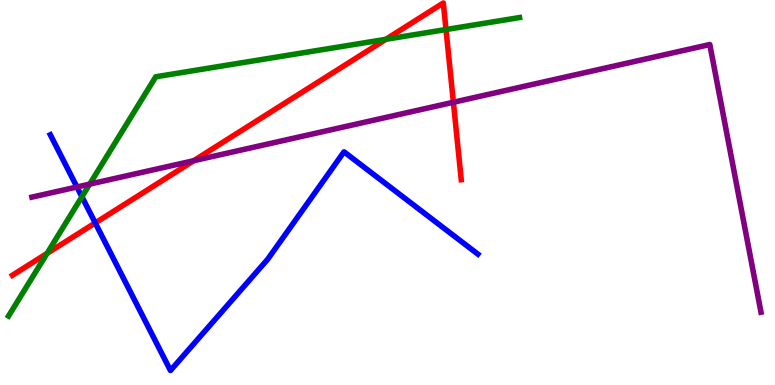[{'lines': ['blue', 'red'], 'intersections': [{'x': 1.23, 'y': 4.21}]}, {'lines': ['green', 'red'], 'intersections': [{'x': 0.608, 'y': 3.42}, {'x': 4.98, 'y': 8.98}, {'x': 5.75, 'y': 9.23}]}, {'lines': ['purple', 'red'], 'intersections': [{'x': 2.5, 'y': 5.83}, {'x': 5.85, 'y': 7.34}]}, {'lines': ['blue', 'green'], 'intersections': [{'x': 1.06, 'y': 4.89}]}, {'lines': ['blue', 'purple'], 'intersections': [{'x': 0.993, 'y': 5.14}]}, {'lines': ['green', 'purple'], 'intersections': [{'x': 1.16, 'y': 5.22}]}]